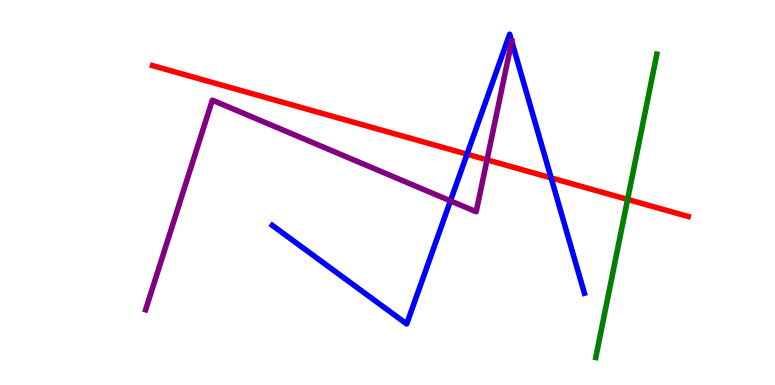[{'lines': ['blue', 'red'], 'intersections': [{'x': 6.03, 'y': 5.99}, {'x': 7.11, 'y': 5.38}]}, {'lines': ['green', 'red'], 'intersections': [{'x': 8.1, 'y': 4.82}]}, {'lines': ['purple', 'red'], 'intersections': [{'x': 6.28, 'y': 5.85}]}, {'lines': ['blue', 'green'], 'intersections': []}, {'lines': ['blue', 'purple'], 'intersections': [{'x': 5.81, 'y': 4.78}, {'x': 6.6, 'y': 8.93}]}, {'lines': ['green', 'purple'], 'intersections': []}]